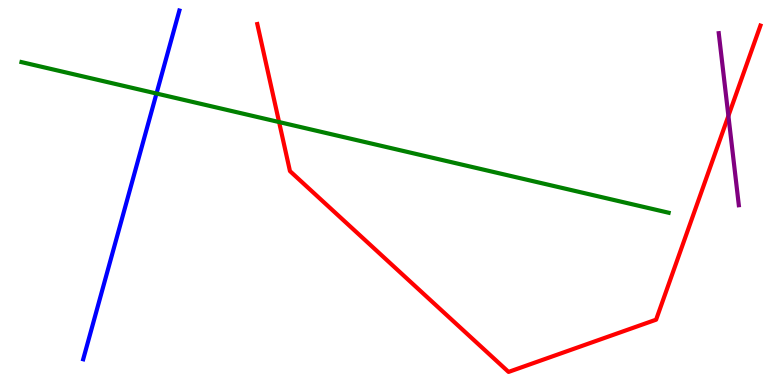[{'lines': ['blue', 'red'], 'intersections': []}, {'lines': ['green', 'red'], 'intersections': [{'x': 3.6, 'y': 6.83}]}, {'lines': ['purple', 'red'], 'intersections': [{'x': 9.4, 'y': 6.99}]}, {'lines': ['blue', 'green'], 'intersections': [{'x': 2.02, 'y': 7.57}]}, {'lines': ['blue', 'purple'], 'intersections': []}, {'lines': ['green', 'purple'], 'intersections': []}]